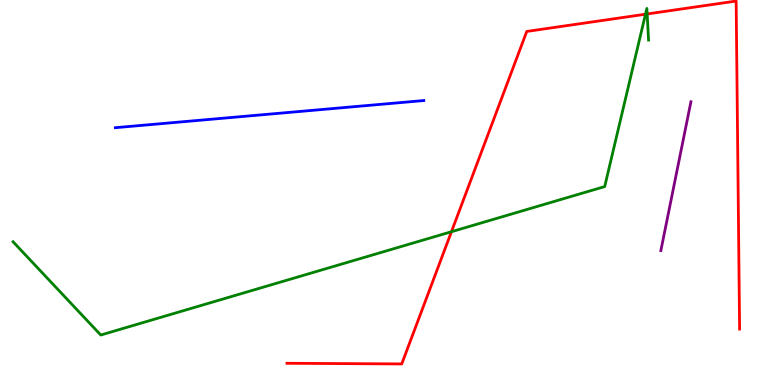[{'lines': ['blue', 'red'], 'intersections': []}, {'lines': ['green', 'red'], 'intersections': [{'x': 5.83, 'y': 3.98}, {'x': 8.33, 'y': 9.63}, {'x': 8.35, 'y': 9.64}]}, {'lines': ['purple', 'red'], 'intersections': []}, {'lines': ['blue', 'green'], 'intersections': []}, {'lines': ['blue', 'purple'], 'intersections': []}, {'lines': ['green', 'purple'], 'intersections': []}]